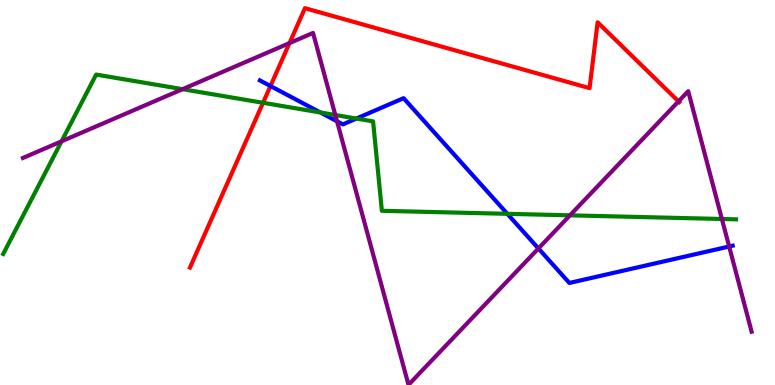[{'lines': ['blue', 'red'], 'intersections': [{'x': 3.49, 'y': 7.77}]}, {'lines': ['green', 'red'], 'intersections': [{'x': 3.39, 'y': 7.33}]}, {'lines': ['purple', 'red'], 'intersections': [{'x': 3.74, 'y': 8.88}, {'x': 8.76, 'y': 7.37}]}, {'lines': ['blue', 'green'], 'intersections': [{'x': 4.13, 'y': 7.08}, {'x': 4.6, 'y': 6.92}, {'x': 6.55, 'y': 4.45}]}, {'lines': ['blue', 'purple'], 'intersections': [{'x': 4.35, 'y': 6.85}, {'x': 6.95, 'y': 3.55}, {'x': 9.41, 'y': 3.6}]}, {'lines': ['green', 'purple'], 'intersections': [{'x': 0.795, 'y': 6.33}, {'x': 2.36, 'y': 7.68}, {'x': 4.33, 'y': 7.01}, {'x': 7.35, 'y': 4.41}, {'x': 9.31, 'y': 4.31}]}]